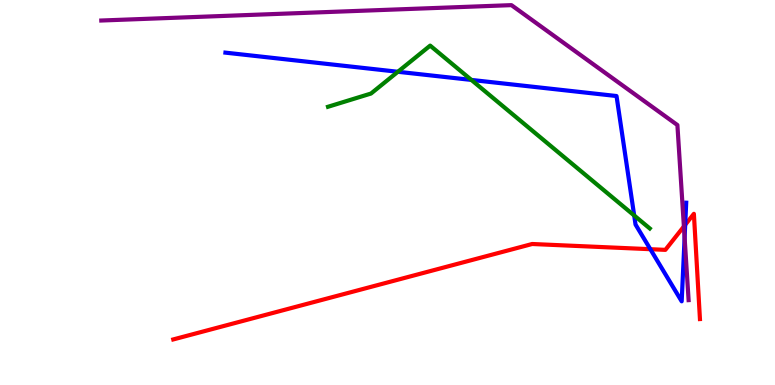[{'lines': ['blue', 'red'], 'intersections': [{'x': 8.39, 'y': 3.53}, {'x': 8.84, 'y': 4.16}]}, {'lines': ['green', 'red'], 'intersections': []}, {'lines': ['purple', 'red'], 'intersections': [{'x': 8.82, 'y': 4.12}]}, {'lines': ['blue', 'green'], 'intersections': [{'x': 5.13, 'y': 8.14}, {'x': 6.08, 'y': 7.92}, {'x': 8.18, 'y': 4.4}]}, {'lines': ['blue', 'purple'], 'intersections': [{'x': 8.83, 'y': 3.83}]}, {'lines': ['green', 'purple'], 'intersections': []}]